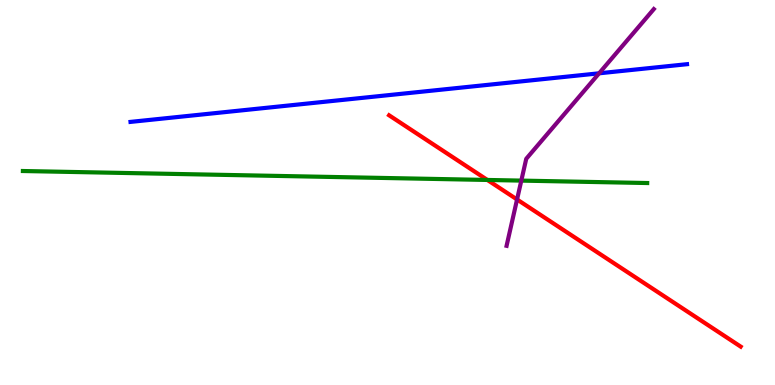[{'lines': ['blue', 'red'], 'intersections': []}, {'lines': ['green', 'red'], 'intersections': [{'x': 6.29, 'y': 5.33}]}, {'lines': ['purple', 'red'], 'intersections': [{'x': 6.67, 'y': 4.82}]}, {'lines': ['blue', 'green'], 'intersections': []}, {'lines': ['blue', 'purple'], 'intersections': [{'x': 7.73, 'y': 8.1}]}, {'lines': ['green', 'purple'], 'intersections': [{'x': 6.73, 'y': 5.31}]}]